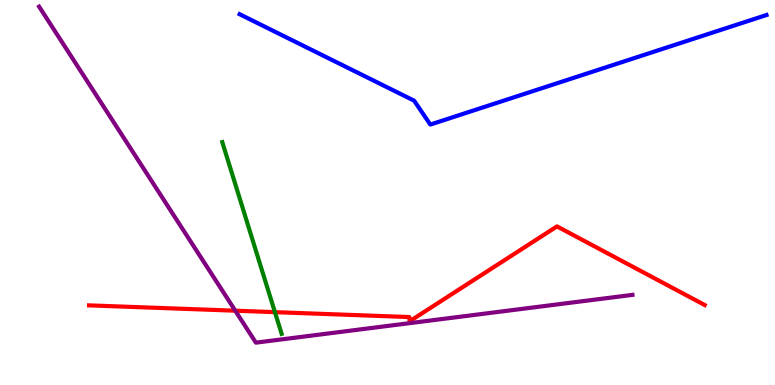[{'lines': ['blue', 'red'], 'intersections': []}, {'lines': ['green', 'red'], 'intersections': [{'x': 3.55, 'y': 1.89}]}, {'lines': ['purple', 'red'], 'intersections': [{'x': 3.04, 'y': 1.93}]}, {'lines': ['blue', 'green'], 'intersections': []}, {'lines': ['blue', 'purple'], 'intersections': []}, {'lines': ['green', 'purple'], 'intersections': []}]